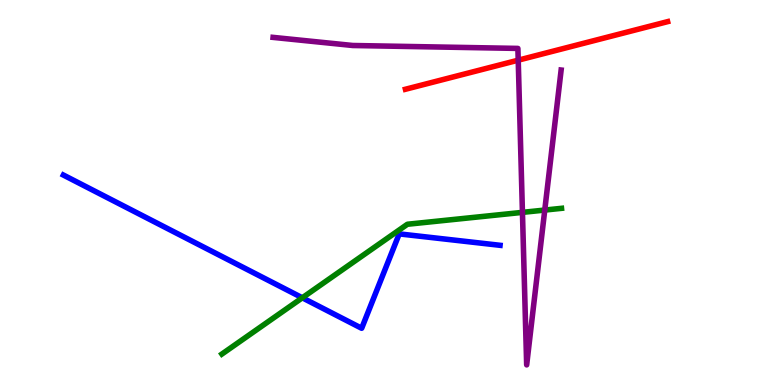[{'lines': ['blue', 'red'], 'intersections': []}, {'lines': ['green', 'red'], 'intersections': []}, {'lines': ['purple', 'red'], 'intersections': [{'x': 6.69, 'y': 8.44}]}, {'lines': ['blue', 'green'], 'intersections': [{'x': 3.9, 'y': 2.27}]}, {'lines': ['blue', 'purple'], 'intersections': []}, {'lines': ['green', 'purple'], 'intersections': [{'x': 6.74, 'y': 4.48}, {'x': 7.03, 'y': 4.54}]}]